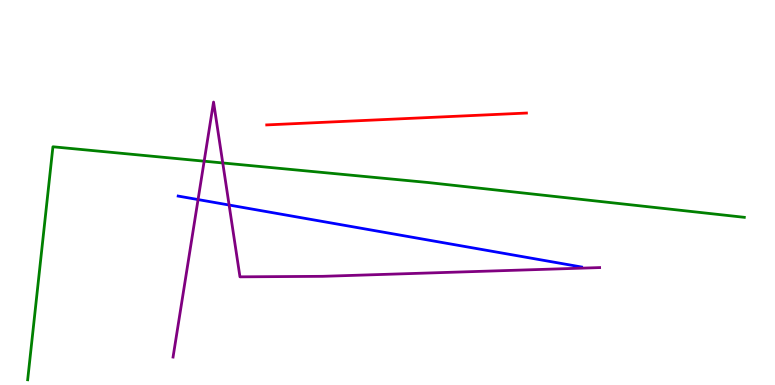[{'lines': ['blue', 'red'], 'intersections': []}, {'lines': ['green', 'red'], 'intersections': []}, {'lines': ['purple', 'red'], 'intersections': []}, {'lines': ['blue', 'green'], 'intersections': []}, {'lines': ['blue', 'purple'], 'intersections': [{'x': 2.56, 'y': 4.82}, {'x': 2.96, 'y': 4.67}]}, {'lines': ['green', 'purple'], 'intersections': [{'x': 2.63, 'y': 5.81}, {'x': 2.87, 'y': 5.77}]}]